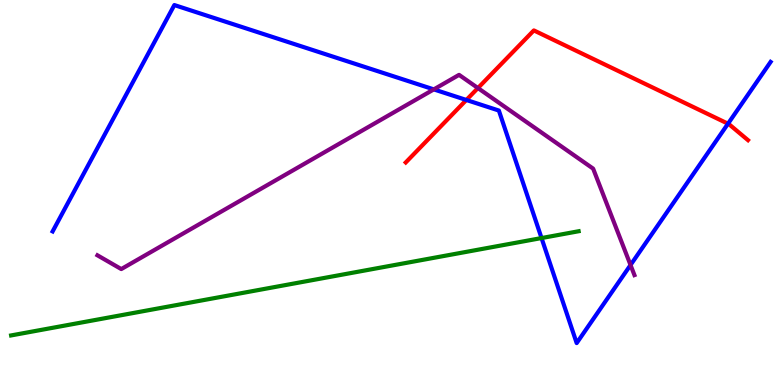[{'lines': ['blue', 'red'], 'intersections': [{'x': 6.02, 'y': 7.4}, {'x': 9.39, 'y': 6.79}]}, {'lines': ['green', 'red'], 'intersections': []}, {'lines': ['purple', 'red'], 'intersections': [{'x': 6.17, 'y': 7.71}]}, {'lines': ['blue', 'green'], 'intersections': [{'x': 6.99, 'y': 3.82}]}, {'lines': ['blue', 'purple'], 'intersections': [{'x': 5.6, 'y': 7.68}, {'x': 8.14, 'y': 3.12}]}, {'lines': ['green', 'purple'], 'intersections': []}]